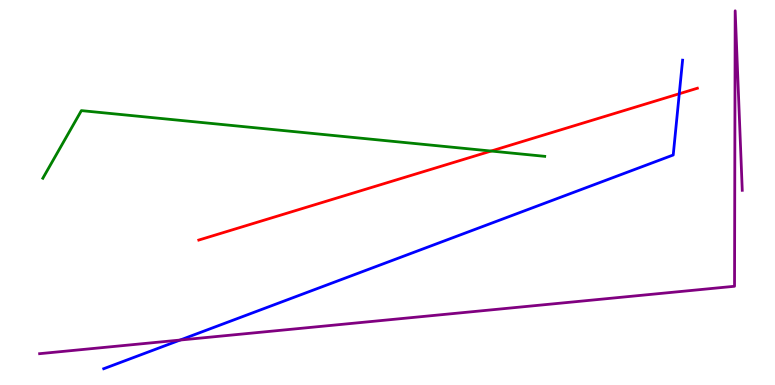[{'lines': ['blue', 'red'], 'intersections': [{'x': 8.76, 'y': 7.56}]}, {'lines': ['green', 'red'], 'intersections': [{'x': 6.34, 'y': 6.08}]}, {'lines': ['purple', 'red'], 'intersections': []}, {'lines': ['blue', 'green'], 'intersections': []}, {'lines': ['blue', 'purple'], 'intersections': [{'x': 2.32, 'y': 1.17}]}, {'lines': ['green', 'purple'], 'intersections': []}]